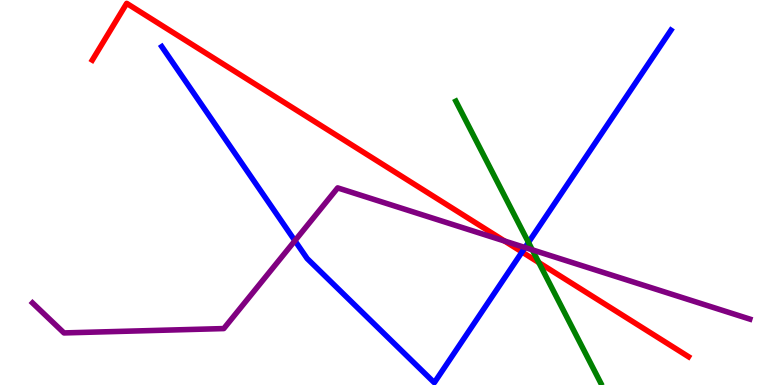[{'lines': ['blue', 'red'], 'intersections': [{'x': 6.74, 'y': 3.45}]}, {'lines': ['green', 'red'], 'intersections': [{'x': 6.95, 'y': 3.18}]}, {'lines': ['purple', 'red'], 'intersections': [{'x': 6.51, 'y': 3.74}]}, {'lines': ['blue', 'green'], 'intersections': [{'x': 6.82, 'y': 3.7}]}, {'lines': ['blue', 'purple'], 'intersections': [{'x': 3.81, 'y': 3.75}, {'x': 6.77, 'y': 3.57}]}, {'lines': ['green', 'purple'], 'intersections': [{'x': 6.87, 'y': 3.51}]}]